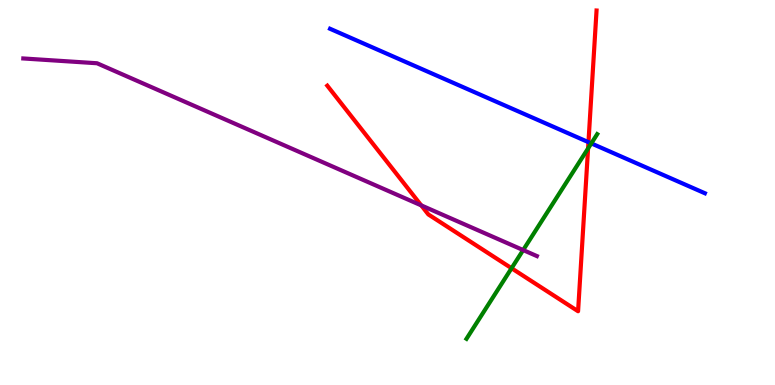[{'lines': ['blue', 'red'], 'intersections': [{'x': 7.59, 'y': 6.31}]}, {'lines': ['green', 'red'], 'intersections': [{'x': 6.6, 'y': 3.03}, {'x': 7.59, 'y': 6.14}]}, {'lines': ['purple', 'red'], 'intersections': [{'x': 5.44, 'y': 4.67}]}, {'lines': ['blue', 'green'], 'intersections': [{'x': 7.63, 'y': 6.28}]}, {'lines': ['blue', 'purple'], 'intersections': []}, {'lines': ['green', 'purple'], 'intersections': [{'x': 6.75, 'y': 3.5}]}]